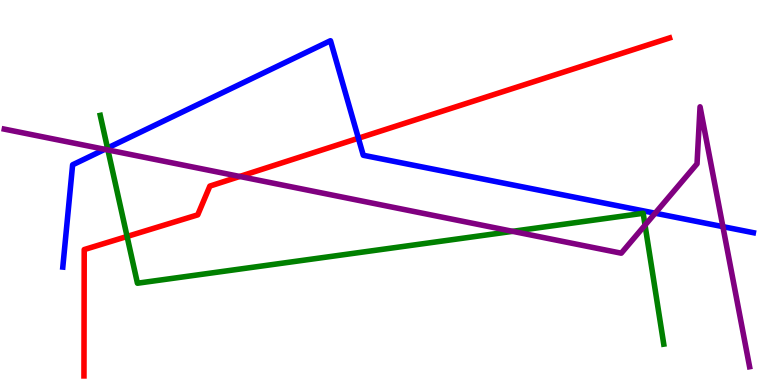[{'lines': ['blue', 'red'], 'intersections': [{'x': 4.62, 'y': 6.41}]}, {'lines': ['green', 'red'], 'intersections': [{'x': 1.64, 'y': 3.86}]}, {'lines': ['purple', 'red'], 'intersections': [{'x': 3.09, 'y': 5.42}]}, {'lines': ['blue', 'green'], 'intersections': [{'x': 1.39, 'y': 6.16}]}, {'lines': ['blue', 'purple'], 'intersections': [{'x': 1.35, 'y': 6.12}, {'x': 8.45, 'y': 4.46}, {'x': 9.33, 'y': 4.11}]}, {'lines': ['green', 'purple'], 'intersections': [{'x': 1.39, 'y': 6.11}, {'x': 6.61, 'y': 3.99}, {'x': 8.32, 'y': 4.15}]}]